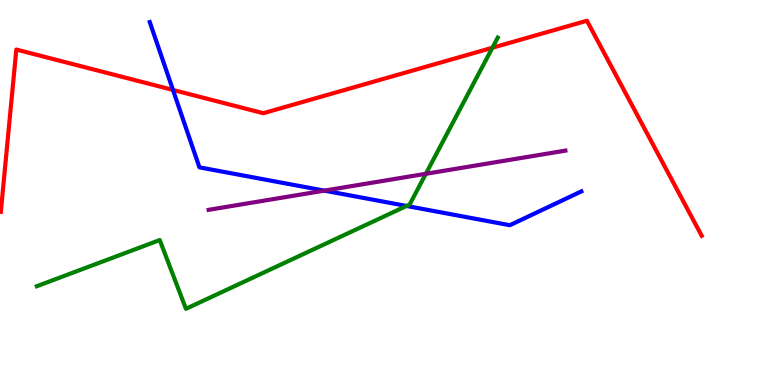[{'lines': ['blue', 'red'], 'intersections': [{'x': 2.23, 'y': 7.66}]}, {'lines': ['green', 'red'], 'intersections': [{'x': 6.35, 'y': 8.76}]}, {'lines': ['purple', 'red'], 'intersections': []}, {'lines': ['blue', 'green'], 'intersections': [{'x': 5.25, 'y': 4.65}]}, {'lines': ['blue', 'purple'], 'intersections': [{'x': 4.19, 'y': 5.05}]}, {'lines': ['green', 'purple'], 'intersections': [{'x': 5.49, 'y': 5.49}]}]